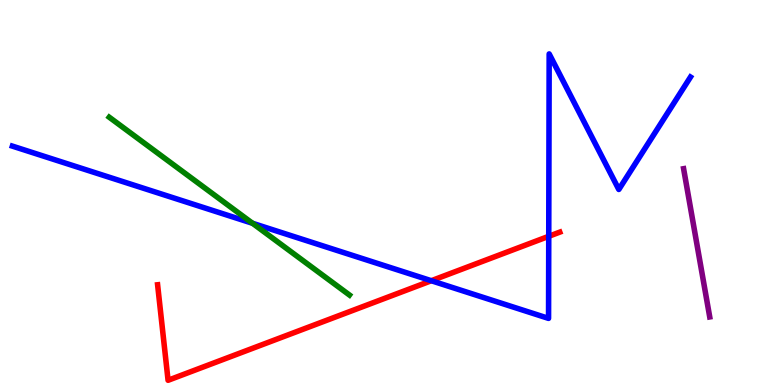[{'lines': ['blue', 'red'], 'intersections': [{'x': 5.57, 'y': 2.71}, {'x': 7.08, 'y': 3.86}]}, {'lines': ['green', 'red'], 'intersections': []}, {'lines': ['purple', 'red'], 'intersections': []}, {'lines': ['blue', 'green'], 'intersections': [{'x': 3.26, 'y': 4.2}]}, {'lines': ['blue', 'purple'], 'intersections': []}, {'lines': ['green', 'purple'], 'intersections': []}]